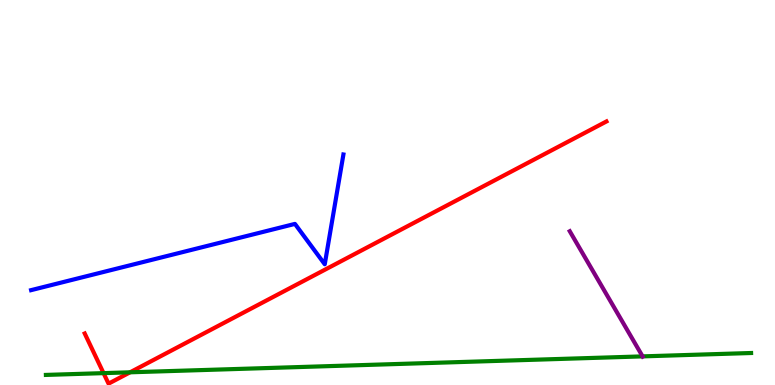[{'lines': ['blue', 'red'], 'intersections': []}, {'lines': ['green', 'red'], 'intersections': [{'x': 1.34, 'y': 0.308}, {'x': 1.68, 'y': 0.33}]}, {'lines': ['purple', 'red'], 'intersections': []}, {'lines': ['blue', 'green'], 'intersections': []}, {'lines': ['blue', 'purple'], 'intersections': []}, {'lines': ['green', 'purple'], 'intersections': [{'x': 8.29, 'y': 0.743}]}]